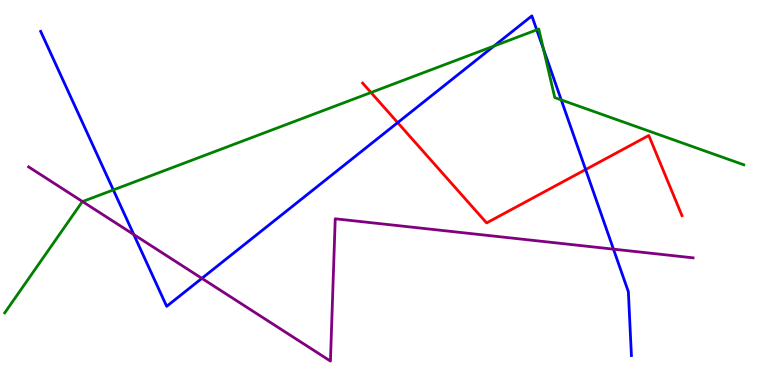[{'lines': ['blue', 'red'], 'intersections': [{'x': 5.13, 'y': 6.81}, {'x': 7.56, 'y': 5.6}]}, {'lines': ['green', 'red'], 'intersections': [{'x': 4.79, 'y': 7.6}]}, {'lines': ['purple', 'red'], 'intersections': []}, {'lines': ['blue', 'green'], 'intersections': [{'x': 1.46, 'y': 5.07}, {'x': 6.37, 'y': 8.8}, {'x': 6.93, 'y': 9.22}, {'x': 7.01, 'y': 8.72}, {'x': 7.24, 'y': 7.4}]}, {'lines': ['blue', 'purple'], 'intersections': [{'x': 1.73, 'y': 3.91}, {'x': 2.6, 'y': 2.77}, {'x': 7.92, 'y': 3.53}]}, {'lines': ['green', 'purple'], 'intersections': [{'x': 1.06, 'y': 4.76}]}]